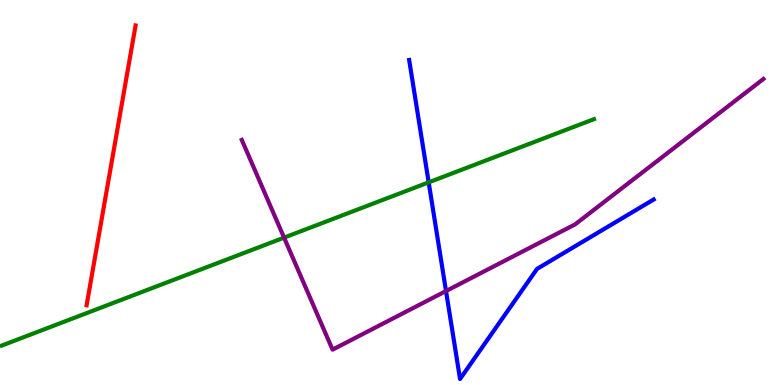[{'lines': ['blue', 'red'], 'intersections': []}, {'lines': ['green', 'red'], 'intersections': []}, {'lines': ['purple', 'red'], 'intersections': []}, {'lines': ['blue', 'green'], 'intersections': [{'x': 5.53, 'y': 5.26}]}, {'lines': ['blue', 'purple'], 'intersections': [{'x': 5.76, 'y': 2.44}]}, {'lines': ['green', 'purple'], 'intersections': [{'x': 3.67, 'y': 3.83}]}]